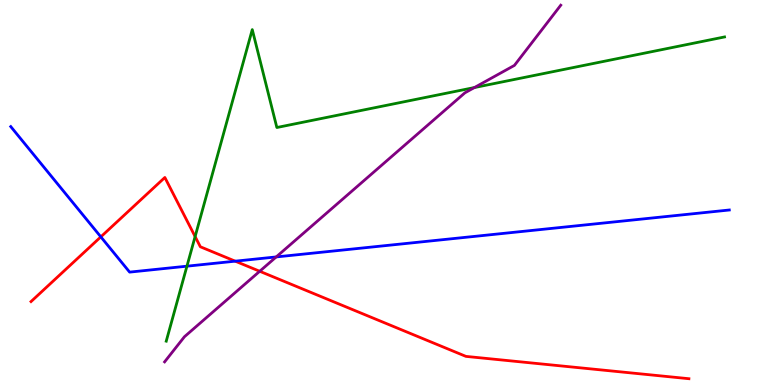[{'lines': ['blue', 'red'], 'intersections': [{'x': 1.3, 'y': 3.85}, {'x': 3.04, 'y': 3.22}]}, {'lines': ['green', 'red'], 'intersections': [{'x': 2.52, 'y': 3.86}]}, {'lines': ['purple', 'red'], 'intersections': [{'x': 3.35, 'y': 2.95}]}, {'lines': ['blue', 'green'], 'intersections': [{'x': 2.41, 'y': 3.09}]}, {'lines': ['blue', 'purple'], 'intersections': [{'x': 3.56, 'y': 3.33}]}, {'lines': ['green', 'purple'], 'intersections': [{'x': 6.12, 'y': 7.73}]}]